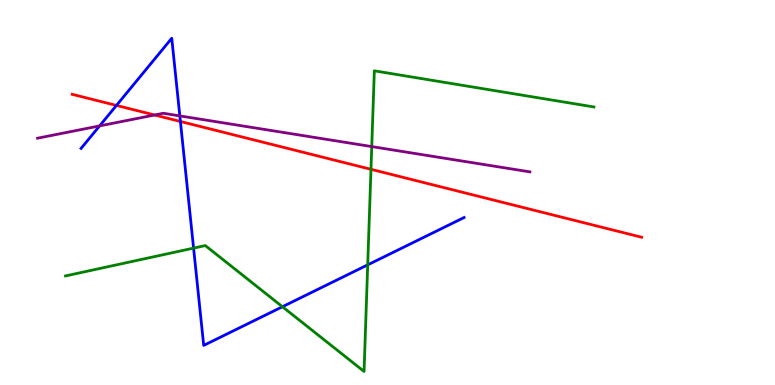[{'lines': ['blue', 'red'], 'intersections': [{'x': 1.5, 'y': 7.26}, {'x': 2.33, 'y': 6.84}]}, {'lines': ['green', 'red'], 'intersections': [{'x': 4.79, 'y': 5.6}]}, {'lines': ['purple', 'red'], 'intersections': [{'x': 1.99, 'y': 7.01}]}, {'lines': ['blue', 'green'], 'intersections': [{'x': 2.5, 'y': 3.56}, {'x': 3.64, 'y': 2.03}, {'x': 4.74, 'y': 3.12}]}, {'lines': ['blue', 'purple'], 'intersections': [{'x': 1.29, 'y': 6.73}, {'x': 2.32, 'y': 6.99}]}, {'lines': ['green', 'purple'], 'intersections': [{'x': 4.8, 'y': 6.19}]}]